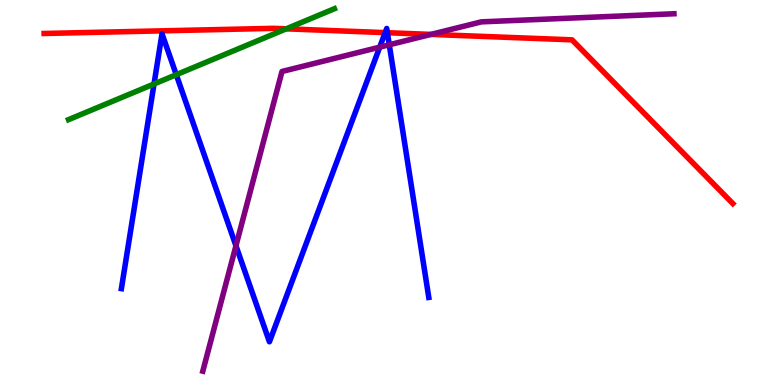[{'lines': ['blue', 'red'], 'intersections': [{'x': 4.97, 'y': 9.15}, {'x': 5.0, 'y': 9.15}]}, {'lines': ['green', 'red'], 'intersections': [{'x': 3.69, 'y': 9.25}]}, {'lines': ['purple', 'red'], 'intersections': [{'x': 5.56, 'y': 9.11}]}, {'lines': ['blue', 'green'], 'intersections': [{'x': 1.99, 'y': 7.82}, {'x': 2.27, 'y': 8.06}]}, {'lines': ['blue', 'purple'], 'intersections': [{'x': 3.04, 'y': 3.62}, {'x': 4.9, 'y': 8.78}, {'x': 5.02, 'y': 8.84}]}, {'lines': ['green', 'purple'], 'intersections': []}]